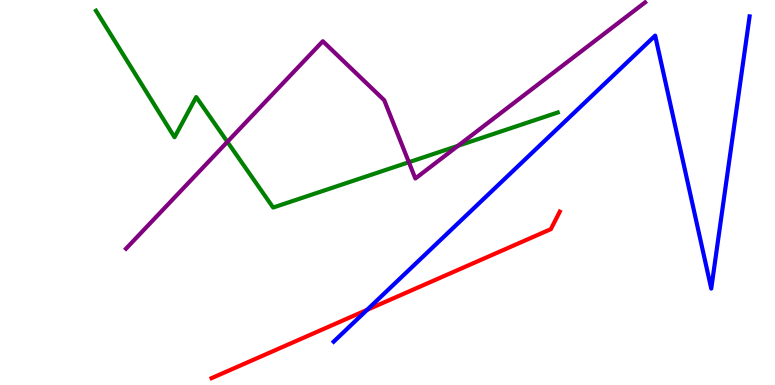[{'lines': ['blue', 'red'], 'intersections': [{'x': 4.74, 'y': 1.95}]}, {'lines': ['green', 'red'], 'intersections': []}, {'lines': ['purple', 'red'], 'intersections': []}, {'lines': ['blue', 'green'], 'intersections': []}, {'lines': ['blue', 'purple'], 'intersections': []}, {'lines': ['green', 'purple'], 'intersections': [{'x': 2.93, 'y': 6.32}, {'x': 5.28, 'y': 5.79}, {'x': 5.91, 'y': 6.21}]}]